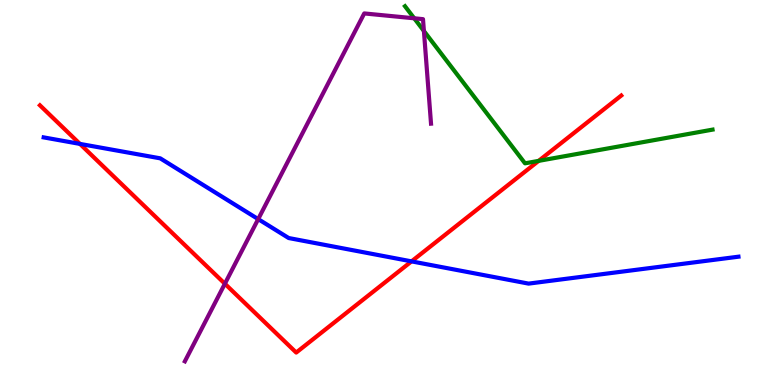[{'lines': ['blue', 'red'], 'intersections': [{'x': 1.03, 'y': 6.26}, {'x': 5.31, 'y': 3.21}]}, {'lines': ['green', 'red'], 'intersections': [{'x': 6.95, 'y': 5.82}]}, {'lines': ['purple', 'red'], 'intersections': [{'x': 2.9, 'y': 2.63}]}, {'lines': ['blue', 'green'], 'intersections': []}, {'lines': ['blue', 'purple'], 'intersections': [{'x': 3.33, 'y': 4.31}]}, {'lines': ['green', 'purple'], 'intersections': [{'x': 5.34, 'y': 9.52}, {'x': 5.47, 'y': 9.2}]}]